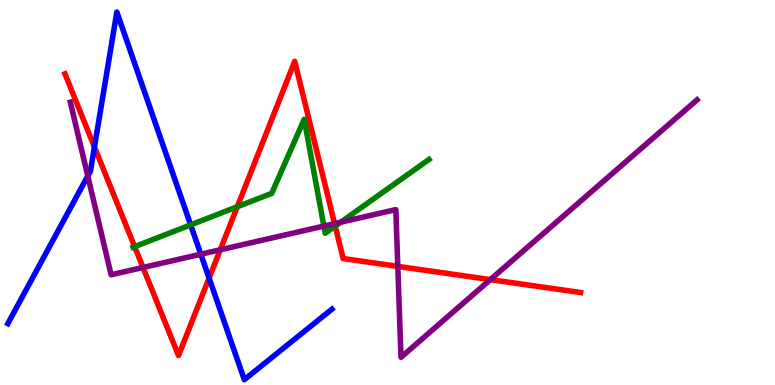[{'lines': ['blue', 'red'], 'intersections': [{'x': 1.22, 'y': 6.18}, {'x': 2.7, 'y': 2.78}]}, {'lines': ['green', 'red'], 'intersections': [{'x': 1.74, 'y': 3.59}, {'x': 3.06, 'y': 4.63}, {'x': 4.33, 'y': 4.13}]}, {'lines': ['purple', 'red'], 'intersections': [{'x': 1.85, 'y': 3.05}, {'x': 2.84, 'y': 3.51}, {'x': 4.32, 'y': 4.19}, {'x': 5.13, 'y': 3.08}, {'x': 6.33, 'y': 2.74}]}, {'lines': ['blue', 'green'], 'intersections': [{'x': 2.46, 'y': 4.16}]}, {'lines': ['blue', 'purple'], 'intersections': [{'x': 1.13, 'y': 5.43}, {'x': 2.59, 'y': 3.4}]}, {'lines': ['green', 'purple'], 'intersections': [{'x': 4.18, 'y': 4.13}, {'x': 4.4, 'y': 4.23}]}]